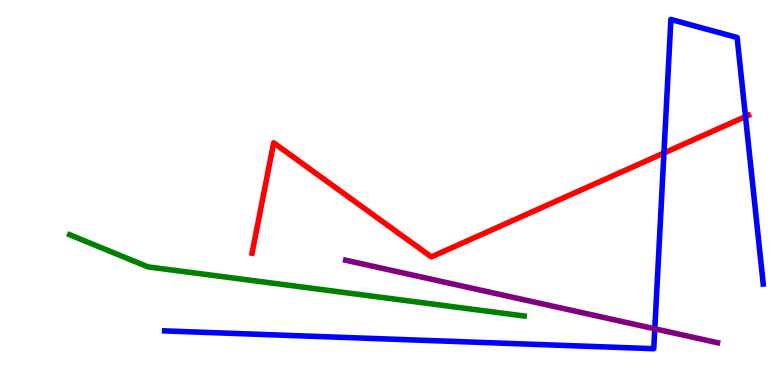[{'lines': ['blue', 'red'], 'intersections': [{'x': 8.57, 'y': 6.03}, {'x': 9.62, 'y': 6.97}]}, {'lines': ['green', 'red'], 'intersections': []}, {'lines': ['purple', 'red'], 'intersections': []}, {'lines': ['blue', 'green'], 'intersections': []}, {'lines': ['blue', 'purple'], 'intersections': [{'x': 8.45, 'y': 1.46}]}, {'lines': ['green', 'purple'], 'intersections': []}]